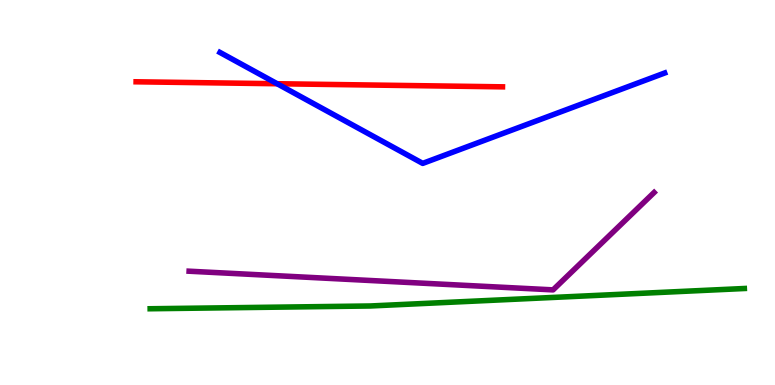[{'lines': ['blue', 'red'], 'intersections': [{'x': 3.58, 'y': 7.83}]}, {'lines': ['green', 'red'], 'intersections': []}, {'lines': ['purple', 'red'], 'intersections': []}, {'lines': ['blue', 'green'], 'intersections': []}, {'lines': ['blue', 'purple'], 'intersections': []}, {'lines': ['green', 'purple'], 'intersections': []}]